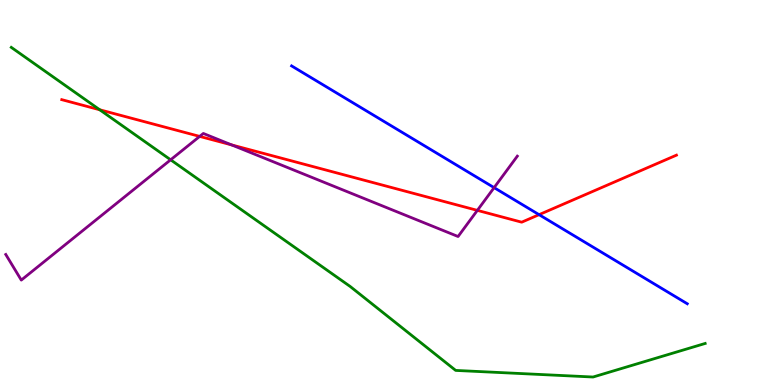[{'lines': ['blue', 'red'], 'intersections': [{'x': 6.96, 'y': 4.42}]}, {'lines': ['green', 'red'], 'intersections': [{'x': 1.29, 'y': 7.15}]}, {'lines': ['purple', 'red'], 'intersections': [{'x': 2.58, 'y': 6.46}, {'x': 2.99, 'y': 6.24}, {'x': 6.16, 'y': 4.54}]}, {'lines': ['blue', 'green'], 'intersections': []}, {'lines': ['blue', 'purple'], 'intersections': [{'x': 6.38, 'y': 5.13}]}, {'lines': ['green', 'purple'], 'intersections': [{'x': 2.2, 'y': 5.85}]}]